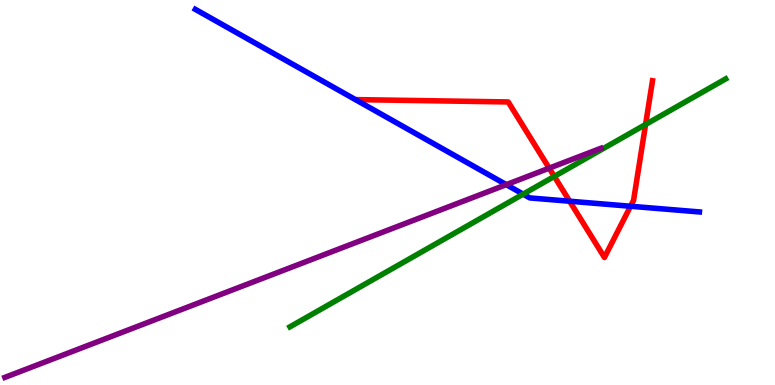[{'lines': ['blue', 'red'], 'intersections': [{'x': 7.35, 'y': 4.77}, {'x': 8.14, 'y': 4.64}]}, {'lines': ['green', 'red'], 'intersections': [{'x': 7.15, 'y': 5.42}, {'x': 8.33, 'y': 6.77}]}, {'lines': ['purple', 'red'], 'intersections': [{'x': 7.09, 'y': 5.63}]}, {'lines': ['blue', 'green'], 'intersections': [{'x': 6.75, 'y': 4.96}]}, {'lines': ['blue', 'purple'], 'intersections': [{'x': 6.53, 'y': 5.2}]}, {'lines': ['green', 'purple'], 'intersections': []}]